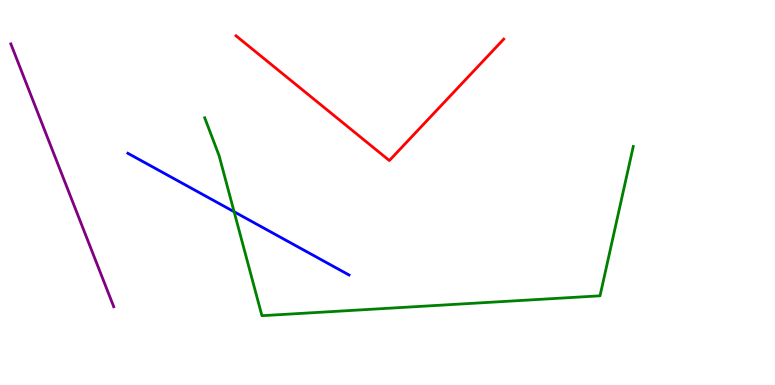[{'lines': ['blue', 'red'], 'intersections': []}, {'lines': ['green', 'red'], 'intersections': []}, {'lines': ['purple', 'red'], 'intersections': []}, {'lines': ['blue', 'green'], 'intersections': [{'x': 3.02, 'y': 4.5}]}, {'lines': ['blue', 'purple'], 'intersections': []}, {'lines': ['green', 'purple'], 'intersections': []}]